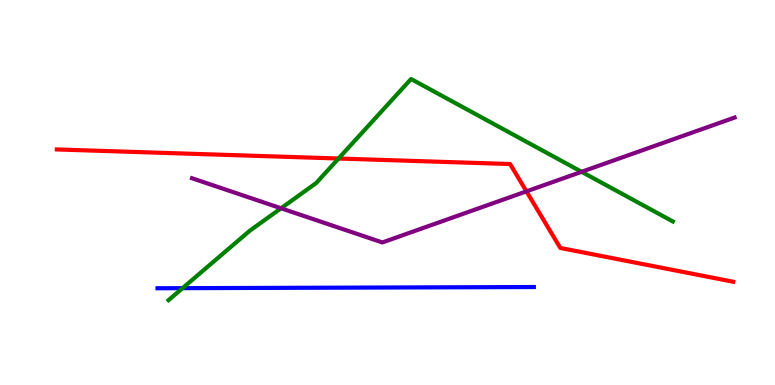[{'lines': ['blue', 'red'], 'intersections': []}, {'lines': ['green', 'red'], 'intersections': [{'x': 4.37, 'y': 5.88}]}, {'lines': ['purple', 'red'], 'intersections': [{'x': 6.79, 'y': 5.03}]}, {'lines': ['blue', 'green'], 'intersections': [{'x': 2.36, 'y': 2.52}]}, {'lines': ['blue', 'purple'], 'intersections': []}, {'lines': ['green', 'purple'], 'intersections': [{'x': 3.63, 'y': 4.59}, {'x': 7.5, 'y': 5.54}]}]